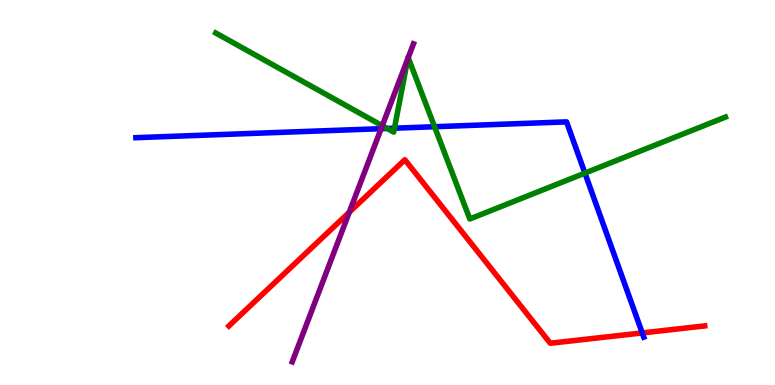[{'lines': ['blue', 'red'], 'intersections': [{'x': 8.29, 'y': 1.35}]}, {'lines': ['green', 'red'], 'intersections': []}, {'lines': ['purple', 'red'], 'intersections': [{'x': 4.51, 'y': 4.49}]}, {'lines': ['blue', 'green'], 'intersections': [{'x': 5.0, 'y': 6.66}, {'x': 5.09, 'y': 6.67}, {'x': 5.61, 'y': 6.71}, {'x': 7.55, 'y': 5.5}]}, {'lines': ['blue', 'purple'], 'intersections': [{'x': 4.92, 'y': 6.66}]}, {'lines': ['green', 'purple'], 'intersections': [{'x': 4.93, 'y': 6.73}, {'x': 5.26, 'y': 8.48}, {'x': 5.27, 'y': 8.5}]}]